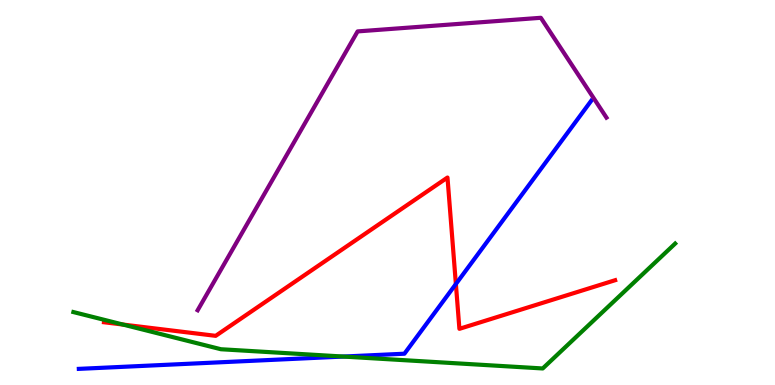[{'lines': ['blue', 'red'], 'intersections': [{'x': 5.88, 'y': 2.62}]}, {'lines': ['green', 'red'], 'intersections': [{'x': 1.59, 'y': 1.57}]}, {'lines': ['purple', 'red'], 'intersections': []}, {'lines': ['blue', 'green'], 'intersections': [{'x': 4.43, 'y': 0.739}]}, {'lines': ['blue', 'purple'], 'intersections': []}, {'lines': ['green', 'purple'], 'intersections': []}]